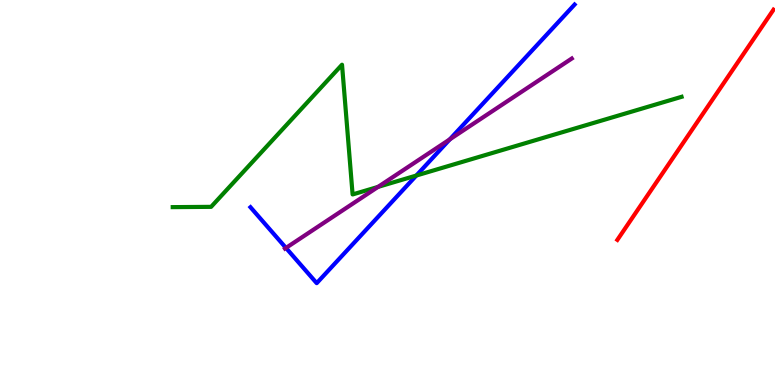[{'lines': ['blue', 'red'], 'intersections': []}, {'lines': ['green', 'red'], 'intersections': []}, {'lines': ['purple', 'red'], 'intersections': []}, {'lines': ['blue', 'green'], 'intersections': [{'x': 5.37, 'y': 5.44}]}, {'lines': ['blue', 'purple'], 'intersections': [{'x': 3.69, 'y': 3.56}, {'x': 5.8, 'y': 6.38}]}, {'lines': ['green', 'purple'], 'intersections': [{'x': 4.88, 'y': 5.15}]}]